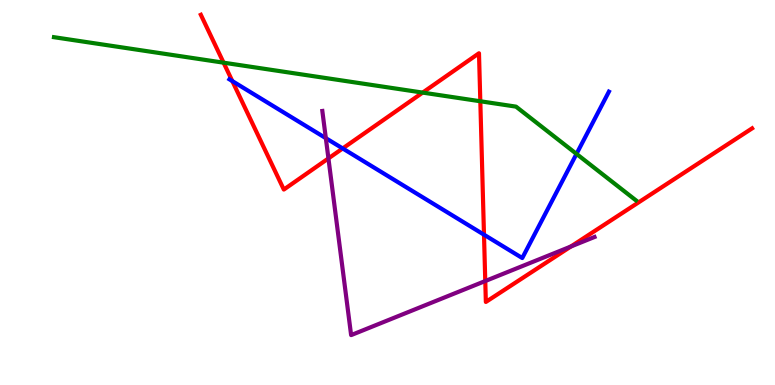[{'lines': ['blue', 'red'], 'intersections': [{'x': 3.0, 'y': 7.89}, {'x': 4.42, 'y': 6.14}, {'x': 6.25, 'y': 3.9}]}, {'lines': ['green', 'red'], 'intersections': [{'x': 2.88, 'y': 8.37}, {'x': 5.45, 'y': 7.59}, {'x': 6.2, 'y': 7.37}]}, {'lines': ['purple', 'red'], 'intersections': [{'x': 4.24, 'y': 5.89}, {'x': 6.26, 'y': 2.7}, {'x': 7.37, 'y': 3.6}]}, {'lines': ['blue', 'green'], 'intersections': [{'x': 7.44, 'y': 6.0}]}, {'lines': ['blue', 'purple'], 'intersections': [{'x': 4.2, 'y': 6.41}]}, {'lines': ['green', 'purple'], 'intersections': []}]